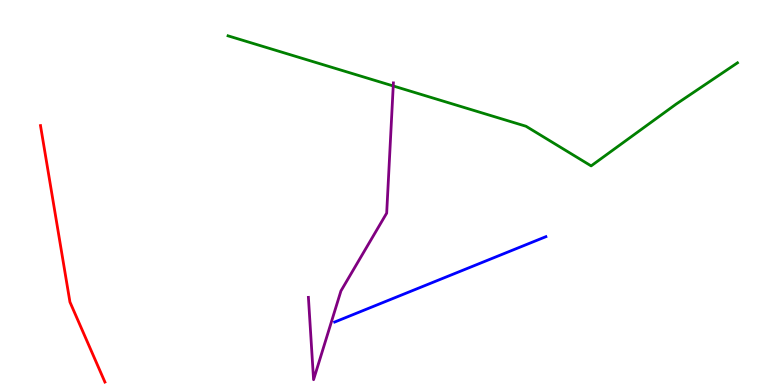[{'lines': ['blue', 'red'], 'intersections': []}, {'lines': ['green', 'red'], 'intersections': []}, {'lines': ['purple', 'red'], 'intersections': []}, {'lines': ['blue', 'green'], 'intersections': []}, {'lines': ['blue', 'purple'], 'intersections': []}, {'lines': ['green', 'purple'], 'intersections': [{'x': 5.07, 'y': 7.77}]}]